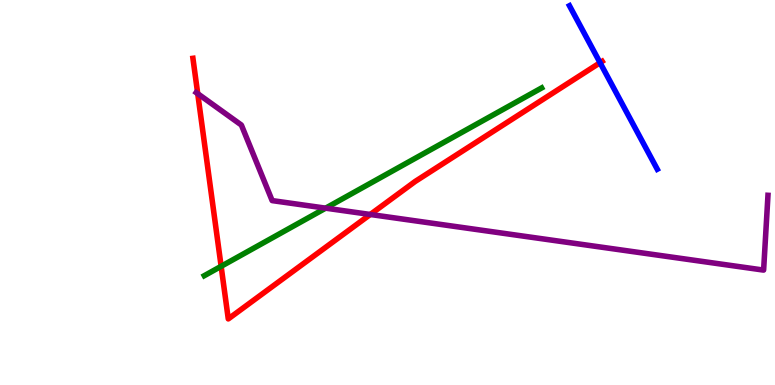[{'lines': ['blue', 'red'], 'intersections': [{'x': 7.74, 'y': 8.37}]}, {'lines': ['green', 'red'], 'intersections': [{'x': 2.85, 'y': 3.08}]}, {'lines': ['purple', 'red'], 'intersections': [{'x': 2.55, 'y': 7.57}, {'x': 4.78, 'y': 4.43}]}, {'lines': ['blue', 'green'], 'intersections': []}, {'lines': ['blue', 'purple'], 'intersections': []}, {'lines': ['green', 'purple'], 'intersections': [{'x': 4.2, 'y': 4.59}]}]